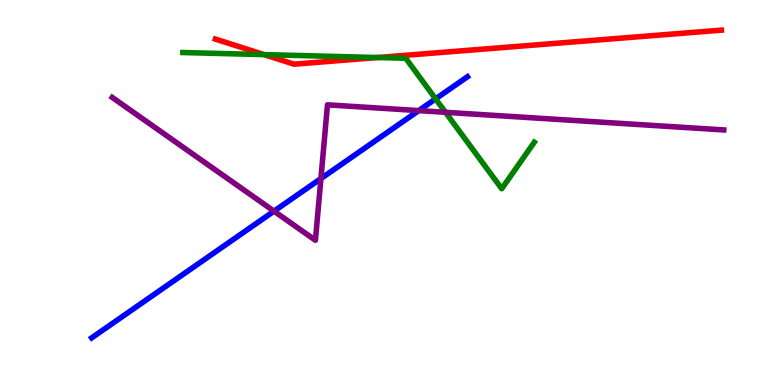[{'lines': ['blue', 'red'], 'intersections': []}, {'lines': ['green', 'red'], 'intersections': [{'x': 3.41, 'y': 8.58}, {'x': 4.87, 'y': 8.51}]}, {'lines': ['purple', 'red'], 'intersections': []}, {'lines': ['blue', 'green'], 'intersections': [{'x': 5.62, 'y': 7.43}]}, {'lines': ['blue', 'purple'], 'intersections': [{'x': 3.54, 'y': 4.52}, {'x': 4.14, 'y': 5.36}, {'x': 5.4, 'y': 7.13}]}, {'lines': ['green', 'purple'], 'intersections': [{'x': 5.75, 'y': 7.08}]}]